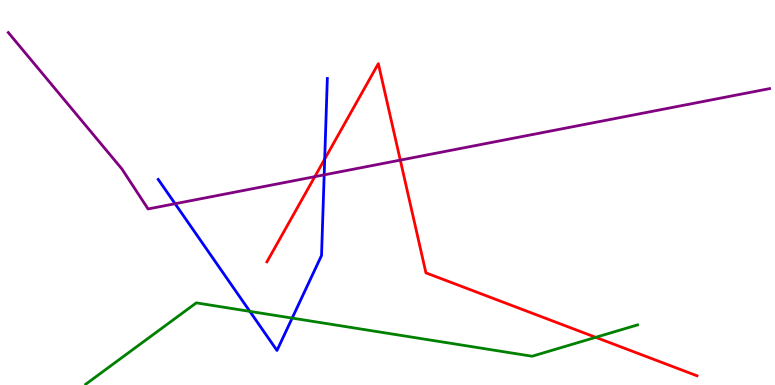[{'lines': ['blue', 'red'], 'intersections': [{'x': 4.19, 'y': 5.87}]}, {'lines': ['green', 'red'], 'intersections': [{'x': 7.69, 'y': 1.24}]}, {'lines': ['purple', 'red'], 'intersections': [{'x': 4.06, 'y': 5.41}, {'x': 5.17, 'y': 5.84}]}, {'lines': ['blue', 'green'], 'intersections': [{'x': 3.22, 'y': 1.91}, {'x': 3.77, 'y': 1.74}]}, {'lines': ['blue', 'purple'], 'intersections': [{'x': 2.26, 'y': 4.71}, {'x': 4.18, 'y': 5.46}]}, {'lines': ['green', 'purple'], 'intersections': []}]